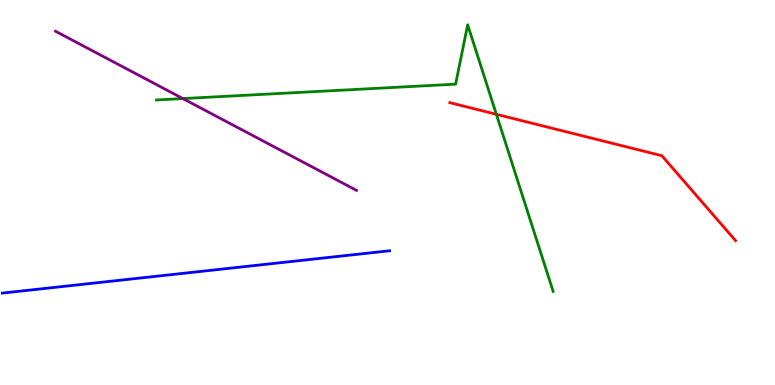[{'lines': ['blue', 'red'], 'intersections': []}, {'lines': ['green', 'red'], 'intersections': [{'x': 6.4, 'y': 7.03}]}, {'lines': ['purple', 'red'], 'intersections': []}, {'lines': ['blue', 'green'], 'intersections': []}, {'lines': ['blue', 'purple'], 'intersections': []}, {'lines': ['green', 'purple'], 'intersections': [{'x': 2.36, 'y': 7.44}]}]